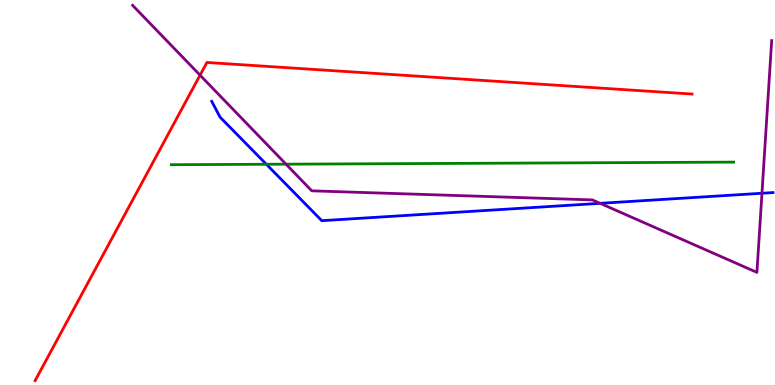[{'lines': ['blue', 'red'], 'intersections': []}, {'lines': ['green', 'red'], 'intersections': []}, {'lines': ['purple', 'red'], 'intersections': [{'x': 2.58, 'y': 8.05}]}, {'lines': ['blue', 'green'], 'intersections': [{'x': 3.44, 'y': 5.73}]}, {'lines': ['blue', 'purple'], 'intersections': [{'x': 7.74, 'y': 4.72}, {'x': 9.83, 'y': 4.98}]}, {'lines': ['green', 'purple'], 'intersections': [{'x': 3.69, 'y': 5.74}]}]